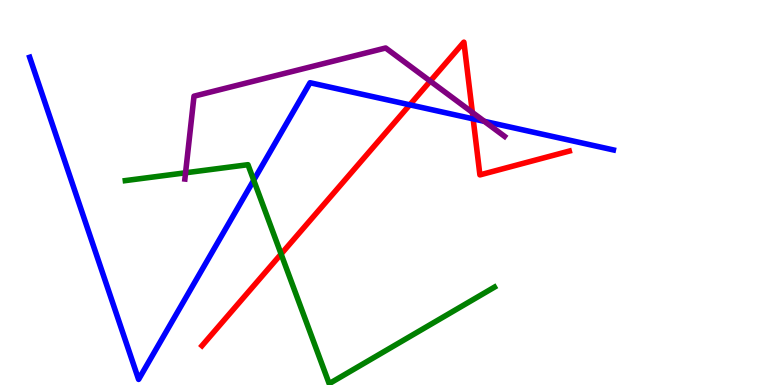[{'lines': ['blue', 'red'], 'intersections': [{'x': 5.29, 'y': 7.28}, {'x': 6.11, 'y': 6.91}]}, {'lines': ['green', 'red'], 'intersections': [{'x': 3.63, 'y': 3.4}]}, {'lines': ['purple', 'red'], 'intersections': [{'x': 5.55, 'y': 7.89}, {'x': 6.1, 'y': 7.08}]}, {'lines': ['blue', 'green'], 'intersections': [{'x': 3.27, 'y': 5.32}]}, {'lines': ['blue', 'purple'], 'intersections': [{'x': 6.25, 'y': 6.85}]}, {'lines': ['green', 'purple'], 'intersections': [{'x': 2.39, 'y': 5.51}]}]